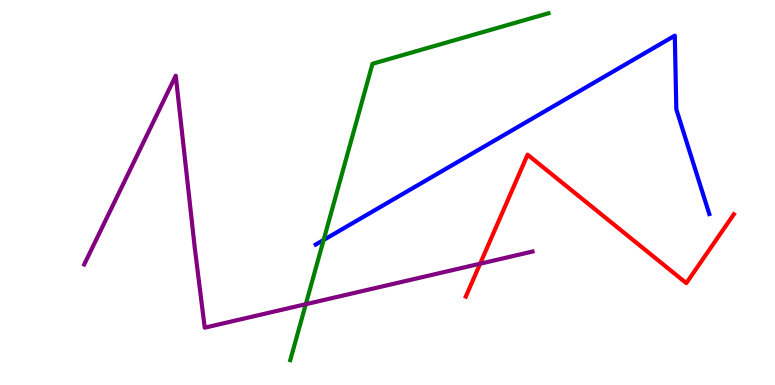[{'lines': ['blue', 'red'], 'intersections': []}, {'lines': ['green', 'red'], 'intersections': []}, {'lines': ['purple', 'red'], 'intersections': [{'x': 6.19, 'y': 3.15}]}, {'lines': ['blue', 'green'], 'intersections': [{'x': 4.18, 'y': 3.77}]}, {'lines': ['blue', 'purple'], 'intersections': []}, {'lines': ['green', 'purple'], 'intersections': [{'x': 3.95, 'y': 2.1}]}]